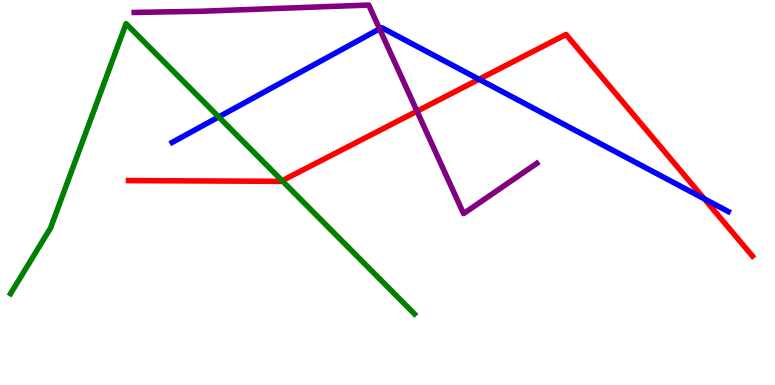[{'lines': ['blue', 'red'], 'intersections': [{'x': 6.18, 'y': 7.94}, {'x': 9.09, 'y': 4.84}]}, {'lines': ['green', 'red'], 'intersections': [{'x': 3.64, 'y': 5.31}]}, {'lines': ['purple', 'red'], 'intersections': [{'x': 5.38, 'y': 7.11}]}, {'lines': ['blue', 'green'], 'intersections': [{'x': 2.82, 'y': 6.96}]}, {'lines': ['blue', 'purple'], 'intersections': [{'x': 4.9, 'y': 9.25}]}, {'lines': ['green', 'purple'], 'intersections': []}]